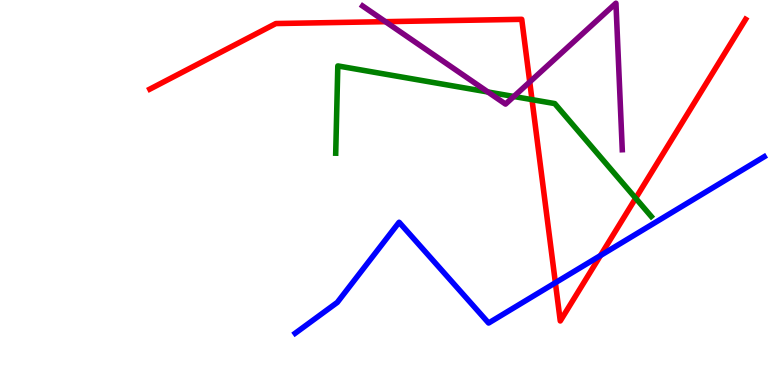[{'lines': ['blue', 'red'], 'intersections': [{'x': 7.17, 'y': 2.66}, {'x': 7.75, 'y': 3.36}]}, {'lines': ['green', 'red'], 'intersections': [{'x': 6.86, 'y': 7.41}, {'x': 8.2, 'y': 4.85}]}, {'lines': ['purple', 'red'], 'intersections': [{'x': 4.97, 'y': 9.44}, {'x': 6.84, 'y': 7.87}]}, {'lines': ['blue', 'green'], 'intersections': []}, {'lines': ['blue', 'purple'], 'intersections': []}, {'lines': ['green', 'purple'], 'intersections': [{'x': 6.3, 'y': 7.61}, {'x': 6.63, 'y': 7.49}]}]